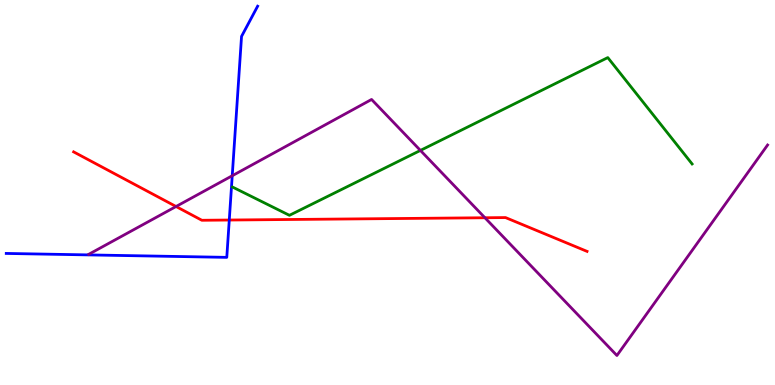[{'lines': ['blue', 'red'], 'intersections': [{'x': 2.96, 'y': 4.28}]}, {'lines': ['green', 'red'], 'intersections': []}, {'lines': ['purple', 'red'], 'intersections': [{'x': 2.27, 'y': 4.64}, {'x': 6.26, 'y': 4.34}]}, {'lines': ['blue', 'green'], 'intersections': []}, {'lines': ['blue', 'purple'], 'intersections': [{'x': 3.0, 'y': 5.44}]}, {'lines': ['green', 'purple'], 'intersections': [{'x': 5.42, 'y': 6.09}]}]